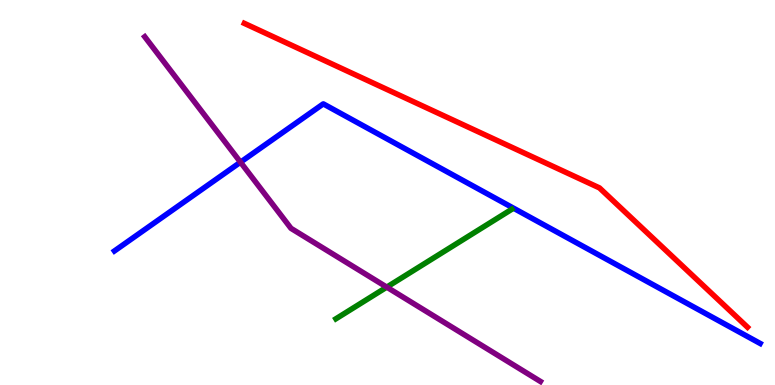[{'lines': ['blue', 'red'], 'intersections': []}, {'lines': ['green', 'red'], 'intersections': []}, {'lines': ['purple', 'red'], 'intersections': []}, {'lines': ['blue', 'green'], 'intersections': []}, {'lines': ['blue', 'purple'], 'intersections': [{'x': 3.1, 'y': 5.79}]}, {'lines': ['green', 'purple'], 'intersections': [{'x': 4.99, 'y': 2.54}]}]